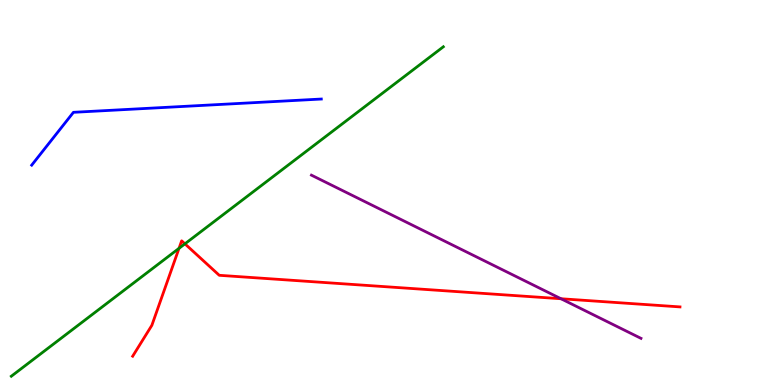[{'lines': ['blue', 'red'], 'intersections': []}, {'lines': ['green', 'red'], 'intersections': [{'x': 2.31, 'y': 3.55}, {'x': 2.39, 'y': 3.67}]}, {'lines': ['purple', 'red'], 'intersections': [{'x': 7.24, 'y': 2.24}]}, {'lines': ['blue', 'green'], 'intersections': []}, {'lines': ['blue', 'purple'], 'intersections': []}, {'lines': ['green', 'purple'], 'intersections': []}]